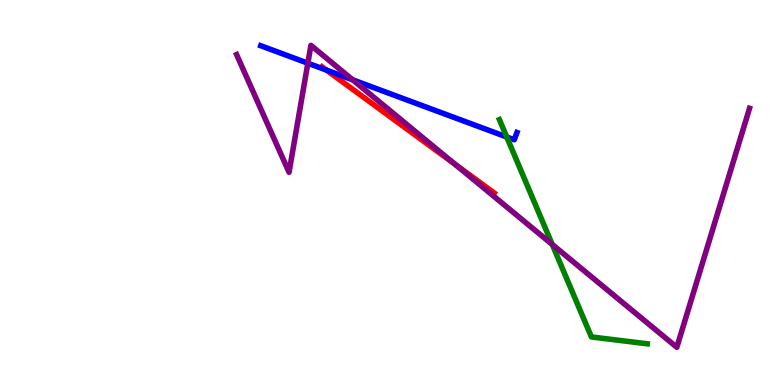[{'lines': ['blue', 'red'], 'intersections': [{'x': 4.21, 'y': 8.18}]}, {'lines': ['green', 'red'], 'intersections': []}, {'lines': ['purple', 'red'], 'intersections': [{'x': 5.87, 'y': 5.74}]}, {'lines': ['blue', 'green'], 'intersections': [{'x': 6.54, 'y': 6.44}]}, {'lines': ['blue', 'purple'], 'intersections': [{'x': 3.97, 'y': 8.36}, {'x': 4.55, 'y': 7.93}]}, {'lines': ['green', 'purple'], 'intersections': [{'x': 7.13, 'y': 3.65}]}]